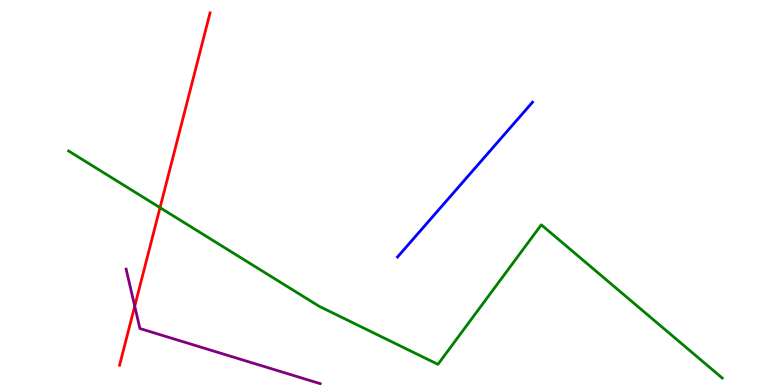[{'lines': ['blue', 'red'], 'intersections': []}, {'lines': ['green', 'red'], 'intersections': [{'x': 2.06, 'y': 4.61}]}, {'lines': ['purple', 'red'], 'intersections': [{'x': 1.74, 'y': 2.05}]}, {'lines': ['blue', 'green'], 'intersections': []}, {'lines': ['blue', 'purple'], 'intersections': []}, {'lines': ['green', 'purple'], 'intersections': []}]